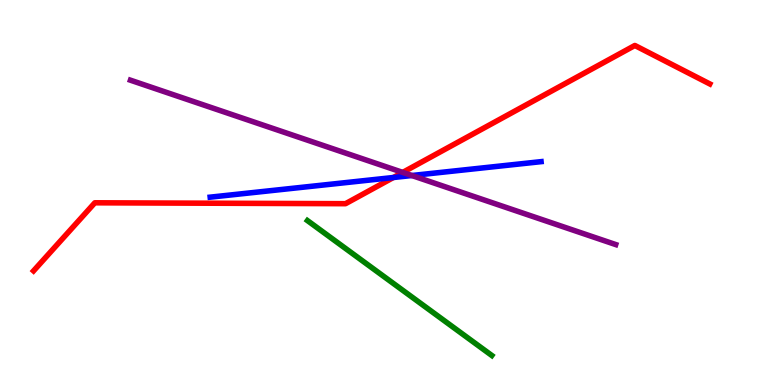[{'lines': ['blue', 'red'], 'intersections': [{'x': 5.08, 'y': 5.39}]}, {'lines': ['green', 'red'], 'intersections': []}, {'lines': ['purple', 'red'], 'intersections': [{'x': 5.2, 'y': 5.52}]}, {'lines': ['blue', 'green'], 'intersections': []}, {'lines': ['blue', 'purple'], 'intersections': [{'x': 5.31, 'y': 5.44}]}, {'lines': ['green', 'purple'], 'intersections': []}]